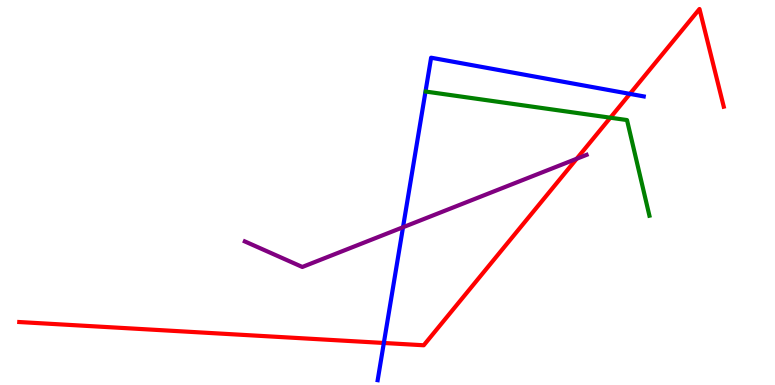[{'lines': ['blue', 'red'], 'intersections': [{'x': 4.95, 'y': 1.09}, {'x': 8.13, 'y': 7.56}]}, {'lines': ['green', 'red'], 'intersections': [{'x': 7.88, 'y': 6.94}]}, {'lines': ['purple', 'red'], 'intersections': [{'x': 7.44, 'y': 5.88}]}, {'lines': ['blue', 'green'], 'intersections': []}, {'lines': ['blue', 'purple'], 'intersections': [{'x': 5.2, 'y': 4.1}]}, {'lines': ['green', 'purple'], 'intersections': []}]